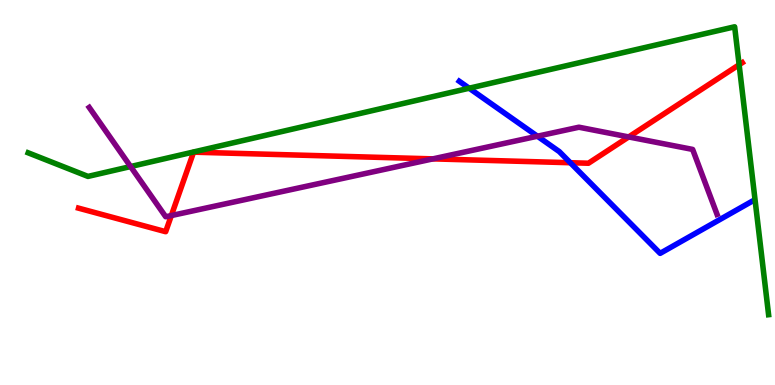[{'lines': ['blue', 'red'], 'intersections': [{'x': 7.36, 'y': 5.77}]}, {'lines': ['green', 'red'], 'intersections': [{'x': 9.54, 'y': 8.32}]}, {'lines': ['purple', 'red'], 'intersections': [{'x': 2.21, 'y': 4.4}, {'x': 5.59, 'y': 5.87}, {'x': 8.11, 'y': 6.44}]}, {'lines': ['blue', 'green'], 'intersections': [{'x': 6.05, 'y': 7.71}]}, {'lines': ['blue', 'purple'], 'intersections': [{'x': 6.93, 'y': 6.46}]}, {'lines': ['green', 'purple'], 'intersections': [{'x': 1.68, 'y': 5.67}]}]